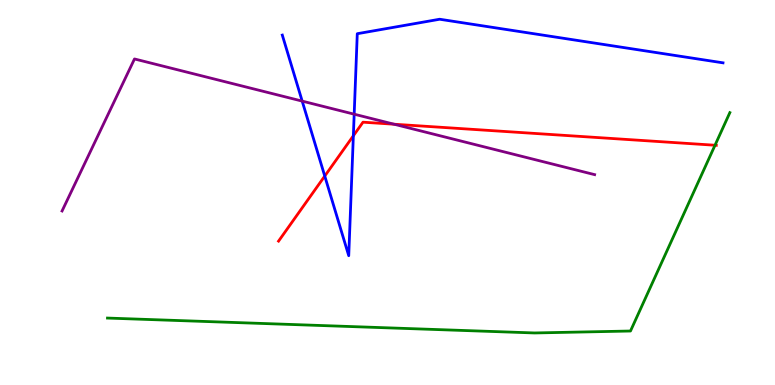[{'lines': ['blue', 'red'], 'intersections': [{'x': 4.19, 'y': 5.43}, {'x': 4.56, 'y': 6.47}]}, {'lines': ['green', 'red'], 'intersections': [{'x': 9.23, 'y': 6.23}]}, {'lines': ['purple', 'red'], 'intersections': [{'x': 5.09, 'y': 6.77}]}, {'lines': ['blue', 'green'], 'intersections': []}, {'lines': ['blue', 'purple'], 'intersections': [{'x': 3.9, 'y': 7.37}, {'x': 4.57, 'y': 7.03}]}, {'lines': ['green', 'purple'], 'intersections': []}]